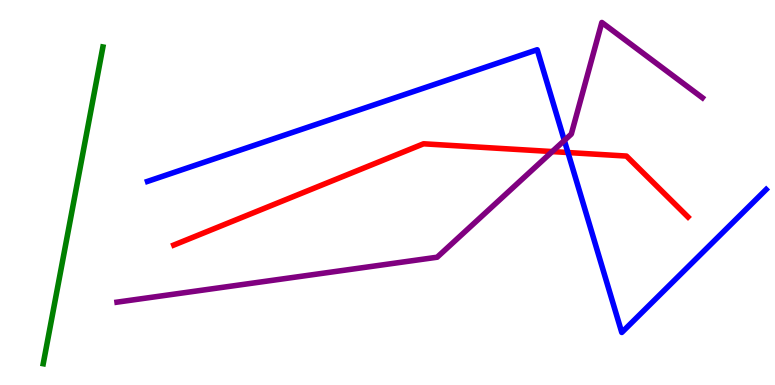[{'lines': ['blue', 'red'], 'intersections': [{'x': 7.33, 'y': 6.04}]}, {'lines': ['green', 'red'], 'intersections': []}, {'lines': ['purple', 'red'], 'intersections': [{'x': 7.13, 'y': 6.06}]}, {'lines': ['blue', 'green'], 'intersections': []}, {'lines': ['blue', 'purple'], 'intersections': [{'x': 7.28, 'y': 6.35}]}, {'lines': ['green', 'purple'], 'intersections': []}]